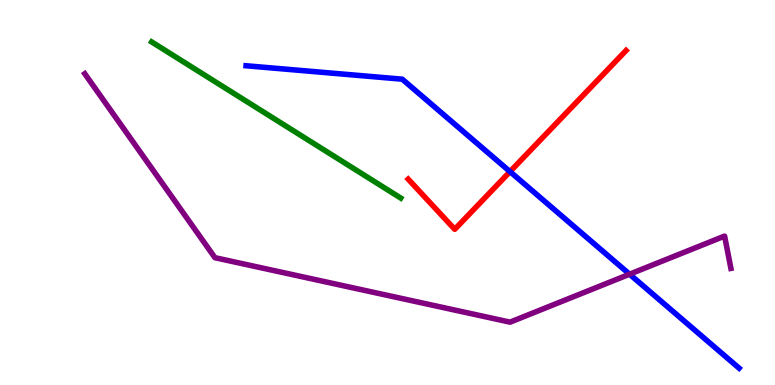[{'lines': ['blue', 'red'], 'intersections': [{'x': 6.58, 'y': 5.54}]}, {'lines': ['green', 'red'], 'intersections': []}, {'lines': ['purple', 'red'], 'intersections': []}, {'lines': ['blue', 'green'], 'intersections': []}, {'lines': ['blue', 'purple'], 'intersections': [{'x': 8.12, 'y': 2.88}]}, {'lines': ['green', 'purple'], 'intersections': []}]